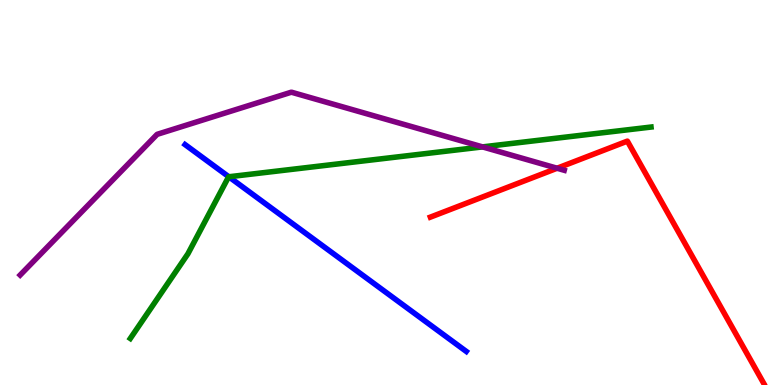[{'lines': ['blue', 'red'], 'intersections': []}, {'lines': ['green', 'red'], 'intersections': []}, {'lines': ['purple', 'red'], 'intersections': [{'x': 7.19, 'y': 5.63}]}, {'lines': ['blue', 'green'], 'intersections': [{'x': 2.95, 'y': 5.41}]}, {'lines': ['blue', 'purple'], 'intersections': []}, {'lines': ['green', 'purple'], 'intersections': [{'x': 6.23, 'y': 6.18}]}]